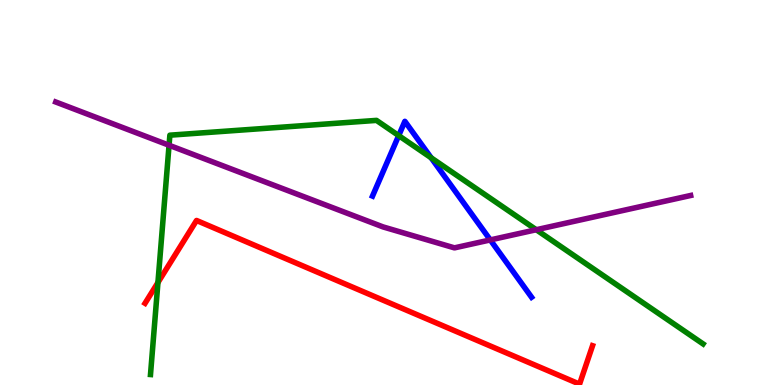[{'lines': ['blue', 'red'], 'intersections': []}, {'lines': ['green', 'red'], 'intersections': [{'x': 2.04, 'y': 2.66}]}, {'lines': ['purple', 'red'], 'intersections': []}, {'lines': ['blue', 'green'], 'intersections': [{'x': 5.14, 'y': 6.48}, {'x': 5.56, 'y': 5.9}]}, {'lines': ['blue', 'purple'], 'intersections': [{'x': 6.33, 'y': 3.77}]}, {'lines': ['green', 'purple'], 'intersections': [{'x': 2.18, 'y': 6.23}, {'x': 6.92, 'y': 4.03}]}]